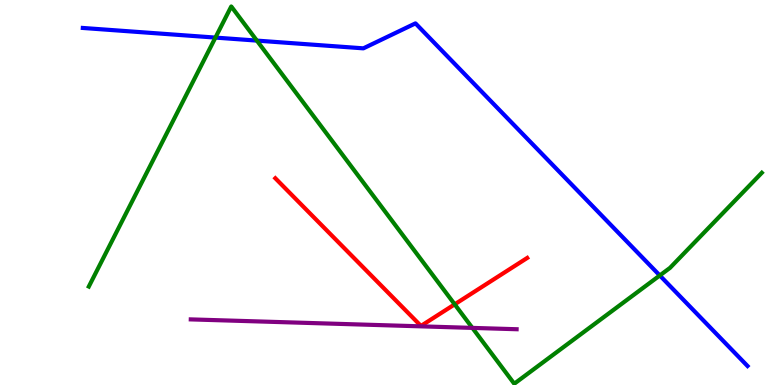[{'lines': ['blue', 'red'], 'intersections': []}, {'lines': ['green', 'red'], 'intersections': [{'x': 5.87, 'y': 2.1}]}, {'lines': ['purple', 'red'], 'intersections': []}, {'lines': ['blue', 'green'], 'intersections': [{'x': 2.78, 'y': 9.02}, {'x': 3.31, 'y': 8.95}, {'x': 8.51, 'y': 2.84}]}, {'lines': ['blue', 'purple'], 'intersections': []}, {'lines': ['green', 'purple'], 'intersections': [{'x': 6.1, 'y': 1.48}]}]